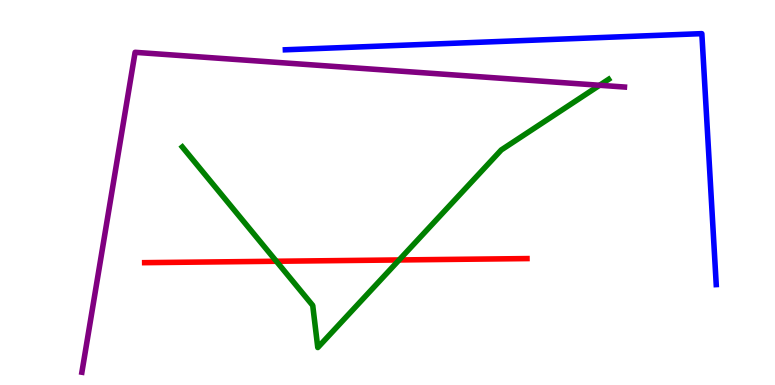[{'lines': ['blue', 'red'], 'intersections': []}, {'lines': ['green', 'red'], 'intersections': [{'x': 3.57, 'y': 3.21}, {'x': 5.15, 'y': 3.25}]}, {'lines': ['purple', 'red'], 'intersections': []}, {'lines': ['blue', 'green'], 'intersections': []}, {'lines': ['blue', 'purple'], 'intersections': []}, {'lines': ['green', 'purple'], 'intersections': [{'x': 7.74, 'y': 7.79}]}]